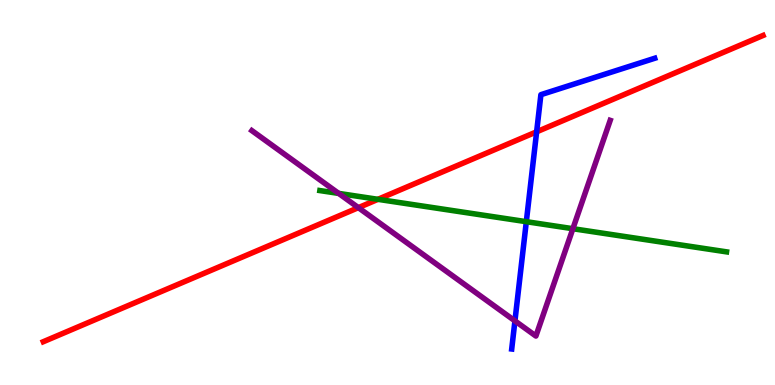[{'lines': ['blue', 'red'], 'intersections': [{'x': 6.92, 'y': 6.58}]}, {'lines': ['green', 'red'], 'intersections': [{'x': 4.88, 'y': 4.82}]}, {'lines': ['purple', 'red'], 'intersections': [{'x': 4.62, 'y': 4.61}]}, {'lines': ['blue', 'green'], 'intersections': [{'x': 6.79, 'y': 4.24}]}, {'lines': ['blue', 'purple'], 'intersections': [{'x': 6.64, 'y': 1.67}]}, {'lines': ['green', 'purple'], 'intersections': [{'x': 4.37, 'y': 4.98}, {'x': 7.39, 'y': 4.06}]}]